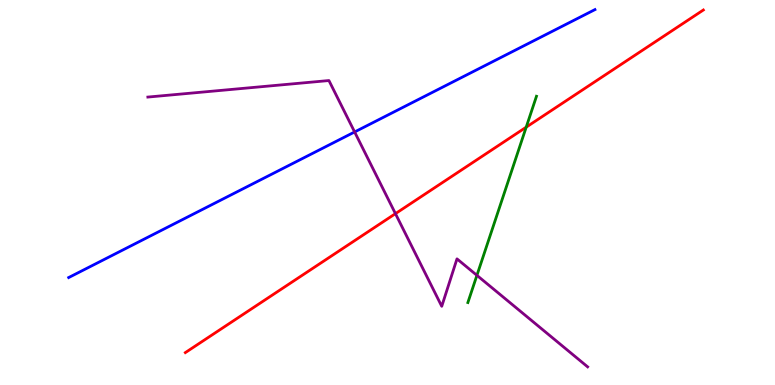[{'lines': ['blue', 'red'], 'intersections': []}, {'lines': ['green', 'red'], 'intersections': [{'x': 6.79, 'y': 6.7}]}, {'lines': ['purple', 'red'], 'intersections': [{'x': 5.1, 'y': 4.45}]}, {'lines': ['blue', 'green'], 'intersections': []}, {'lines': ['blue', 'purple'], 'intersections': [{'x': 4.58, 'y': 6.57}]}, {'lines': ['green', 'purple'], 'intersections': [{'x': 6.15, 'y': 2.85}]}]